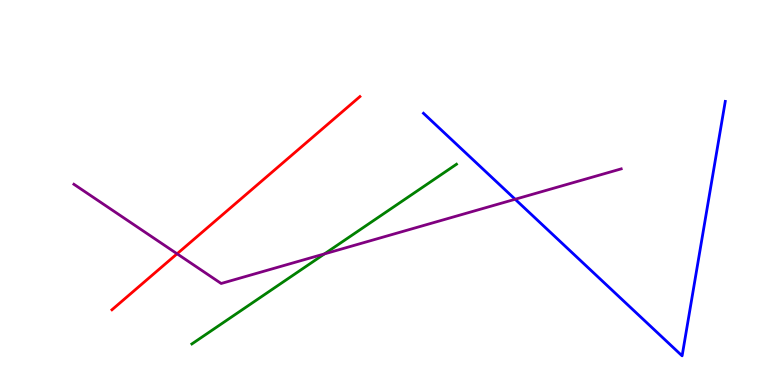[{'lines': ['blue', 'red'], 'intersections': []}, {'lines': ['green', 'red'], 'intersections': []}, {'lines': ['purple', 'red'], 'intersections': [{'x': 2.29, 'y': 3.41}]}, {'lines': ['blue', 'green'], 'intersections': []}, {'lines': ['blue', 'purple'], 'intersections': [{'x': 6.65, 'y': 4.82}]}, {'lines': ['green', 'purple'], 'intersections': [{'x': 4.19, 'y': 3.41}]}]